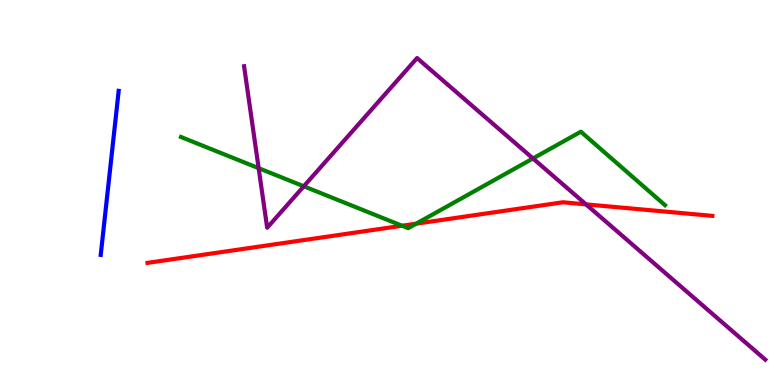[{'lines': ['blue', 'red'], 'intersections': []}, {'lines': ['green', 'red'], 'intersections': [{'x': 5.19, 'y': 4.14}, {'x': 5.37, 'y': 4.19}]}, {'lines': ['purple', 'red'], 'intersections': [{'x': 7.56, 'y': 4.69}]}, {'lines': ['blue', 'green'], 'intersections': []}, {'lines': ['blue', 'purple'], 'intersections': []}, {'lines': ['green', 'purple'], 'intersections': [{'x': 3.34, 'y': 5.63}, {'x': 3.92, 'y': 5.16}, {'x': 6.88, 'y': 5.88}]}]